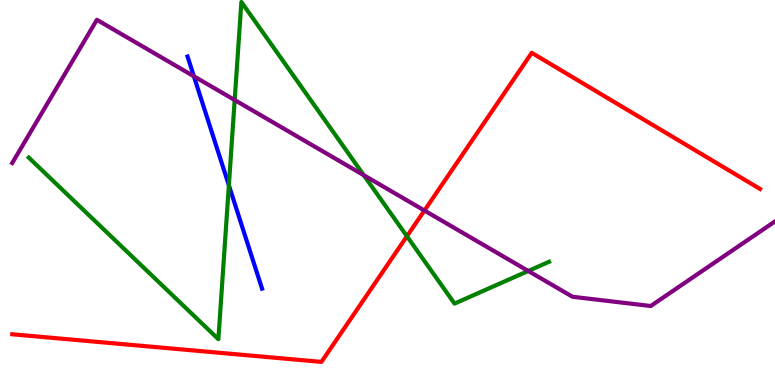[{'lines': ['blue', 'red'], 'intersections': []}, {'lines': ['green', 'red'], 'intersections': [{'x': 5.25, 'y': 3.86}]}, {'lines': ['purple', 'red'], 'intersections': [{'x': 5.48, 'y': 4.53}]}, {'lines': ['blue', 'green'], 'intersections': [{'x': 2.95, 'y': 5.19}]}, {'lines': ['blue', 'purple'], 'intersections': [{'x': 2.5, 'y': 8.02}]}, {'lines': ['green', 'purple'], 'intersections': [{'x': 3.03, 'y': 7.4}, {'x': 4.69, 'y': 5.45}, {'x': 6.82, 'y': 2.96}]}]